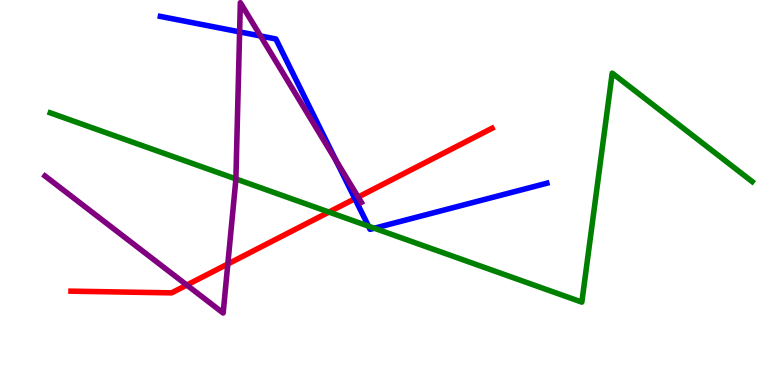[{'lines': ['blue', 'red'], 'intersections': [{'x': 4.58, 'y': 4.84}]}, {'lines': ['green', 'red'], 'intersections': [{'x': 4.24, 'y': 4.49}]}, {'lines': ['purple', 'red'], 'intersections': [{'x': 2.41, 'y': 2.6}, {'x': 2.94, 'y': 3.14}, {'x': 4.62, 'y': 4.88}]}, {'lines': ['blue', 'green'], 'intersections': [{'x': 4.75, 'y': 4.13}, {'x': 4.83, 'y': 4.07}]}, {'lines': ['blue', 'purple'], 'intersections': [{'x': 3.09, 'y': 9.17}, {'x': 3.36, 'y': 9.07}, {'x': 4.34, 'y': 5.83}]}, {'lines': ['green', 'purple'], 'intersections': [{'x': 3.04, 'y': 5.35}]}]